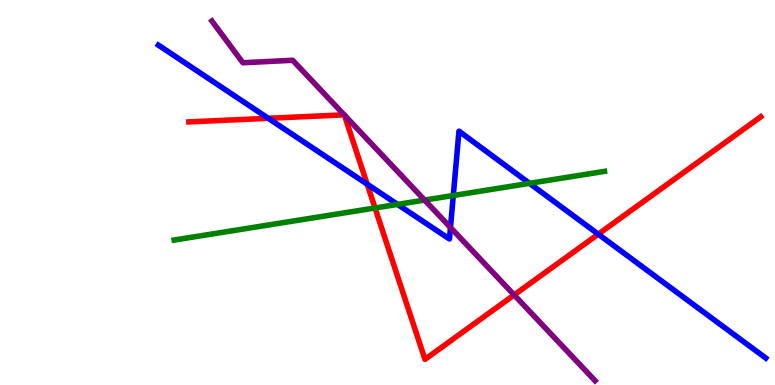[{'lines': ['blue', 'red'], 'intersections': [{'x': 3.46, 'y': 6.93}, {'x': 4.74, 'y': 5.22}, {'x': 7.72, 'y': 3.92}]}, {'lines': ['green', 'red'], 'intersections': [{'x': 4.84, 'y': 4.6}]}, {'lines': ['purple', 'red'], 'intersections': [{'x': 4.44, 'y': 7.02}, {'x': 4.44, 'y': 7.01}, {'x': 6.63, 'y': 2.34}]}, {'lines': ['blue', 'green'], 'intersections': [{'x': 5.13, 'y': 4.69}, {'x': 5.85, 'y': 4.92}, {'x': 6.83, 'y': 5.24}]}, {'lines': ['blue', 'purple'], 'intersections': [{'x': 5.81, 'y': 4.09}]}, {'lines': ['green', 'purple'], 'intersections': [{'x': 5.48, 'y': 4.8}]}]